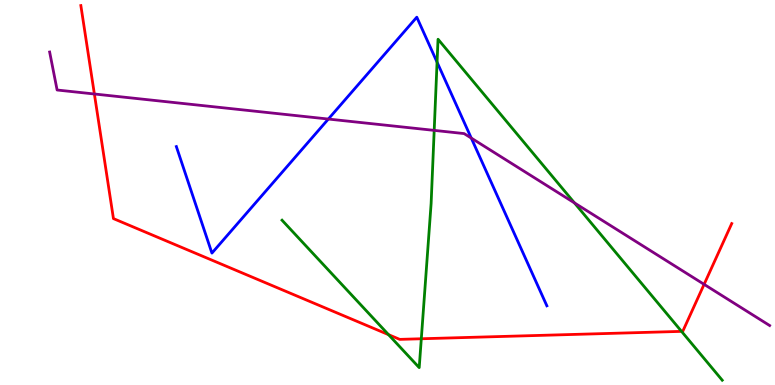[{'lines': ['blue', 'red'], 'intersections': []}, {'lines': ['green', 'red'], 'intersections': [{'x': 5.01, 'y': 1.31}, {'x': 5.44, 'y': 1.2}, {'x': 8.79, 'y': 1.39}]}, {'lines': ['purple', 'red'], 'intersections': [{'x': 1.22, 'y': 7.56}, {'x': 9.09, 'y': 2.61}]}, {'lines': ['blue', 'green'], 'intersections': [{'x': 5.64, 'y': 8.39}]}, {'lines': ['blue', 'purple'], 'intersections': [{'x': 4.24, 'y': 6.91}, {'x': 6.08, 'y': 6.41}]}, {'lines': ['green', 'purple'], 'intersections': [{'x': 5.6, 'y': 6.61}, {'x': 7.41, 'y': 4.73}]}]